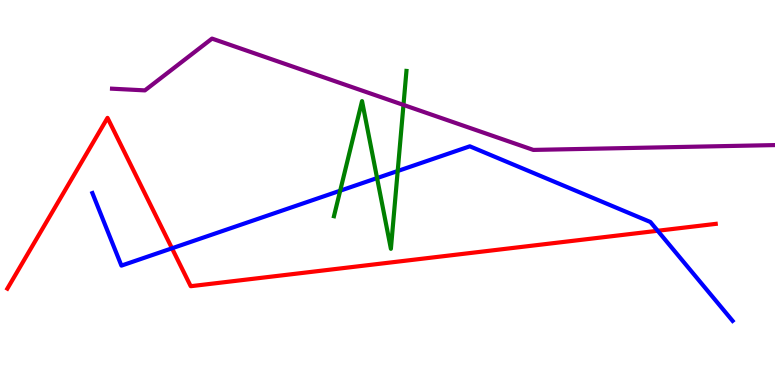[{'lines': ['blue', 'red'], 'intersections': [{'x': 2.22, 'y': 3.55}, {'x': 8.49, 'y': 4.01}]}, {'lines': ['green', 'red'], 'intersections': []}, {'lines': ['purple', 'red'], 'intersections': []}, {'lines': ['blue', 'green'], 'intersections': [{'x': 4.39, 'y': 5.05}, {'x': 4.87, 'y': 5.37}, {'x': 5.13, 'y': 5.56}]}, {'lines': ['blue', 'purple'], 'intersections': []}, {'lines': ['green', 'purple'], 'intersections': [{'x': 5.21, 'y': 7.27}]}]